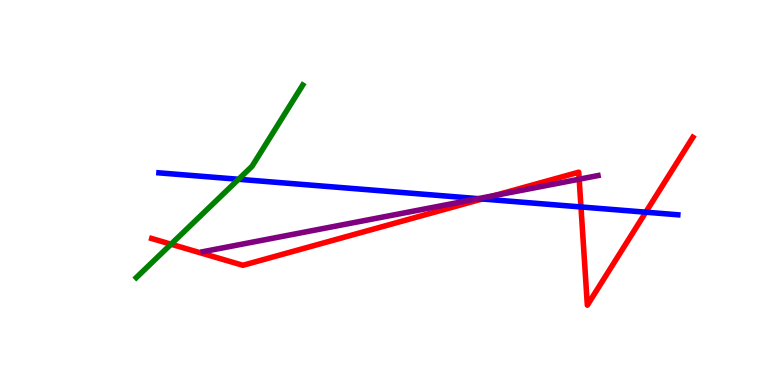[{'lines': ['blue', 'red'], 'intersections': [{'x': 6.22, 'y': 4.83}, {'x': 7.5, 'y': 4.62}, {'x': 8.33, 'y': 4.49}]}, {'lines': ['green', 'red'], 'intersections': [{'x': 2.21, 'y': 3.66}]}, {'lines': ['purple', 'red'], 'intersections': [{'x': 6.39, 'y': 4.92}, {'x': 7.47, 'y': 5.35}]}, {'lines': ['blue', 'green'], 'intersections': [{'x': 3.08, 'y': 5.34}]}, {'lines': ['blue', 'purple'], 'intersections': [{'x': 6.17, 'y': 4.84}]}, {'lines': ['green', 'purple'], 'intersections': []}]